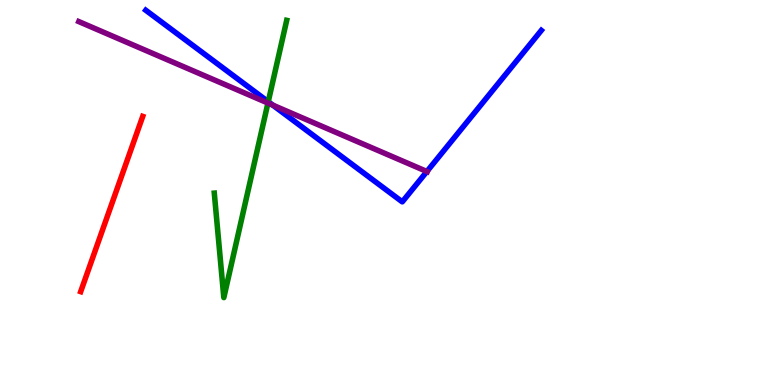[{'lines': ['blue', 'red'], 'intersections': []}, {'lines': ['green', 'red'], 'intersections': []}, {'lines': ['purple', 'red'], 'intersections': []}, {'lines': ['blue', 'green'], 'intersections': [{'x': 3.46, 'y': 7.36}]}, {'lines': ['blue', 'purple'], 'intersections': [{'x': 3.52, 'y': 7.27}, {'x': 5.51, 'y': 5.55}]}, {'lines': ['green', 'purple'], 'intersections': [{'x': 3.46, 'y': 7.32}]}]